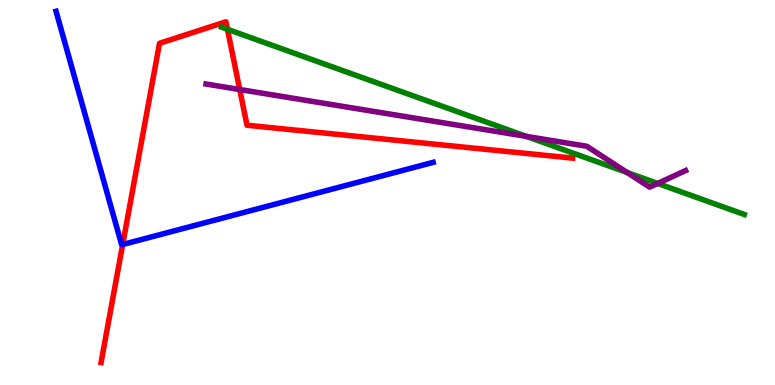[{'lines': ['blue', 'red'], 'intersections': [{'x': 1.58, 'y': 3.65}]}, {'lines': ['green', 'red'], 'intersections': [{'x': 2.94, 'y': 9.24}]}, {'lines': ['purple', 'red'], 'intersections': [{'x': 3.09, 'y': 7.67}]}, {'lines': ['blue', 'green'], 'intersections': []}, {'lines': ['blue', 'purple'], 'intersections': []}, {'lines': ['green', 'purple'], 'intersections': [{'x': 6.79, 'y': 6.46}, {'x': 8.09, 'y': 5.52}, {'x': 8.49, 'y': 5.23}]}]